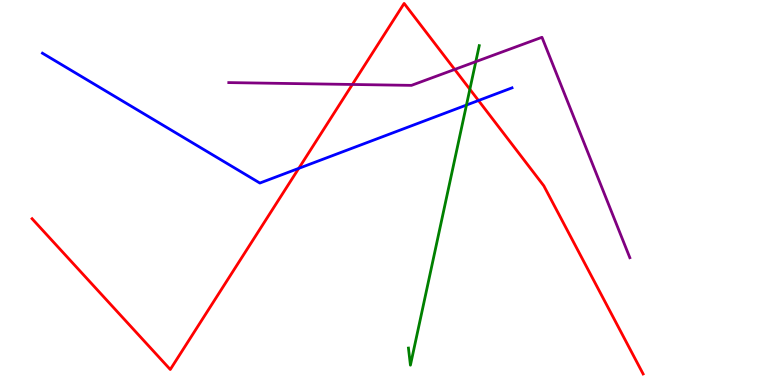[{'lines': ['blue', 'red'], 'intersections': [{'x': 3.86, 'y': 5.63}, {'x': 6.17, 'y': 7.39}]}, {'lines': ['green', 'red'], 'intersections': [{'x': 6.06, 'y': 7.68}]}, {'lines': ['purple', 'red'], 'intersections': [{'x': 4.55, 'y': 7.81}, {'x': 5.87, 'y': 8.2}]}, {'lines': ['blue', 'green'], 'intersections': [{'x': 6.02, 'y': 7.27}]}, {'lines': ['blue', 'purple'], 'intersections': []}, {'lines': ['green', 'purple'], 'intersections': [{'x': 6.14, 'y': 8.4}]}]